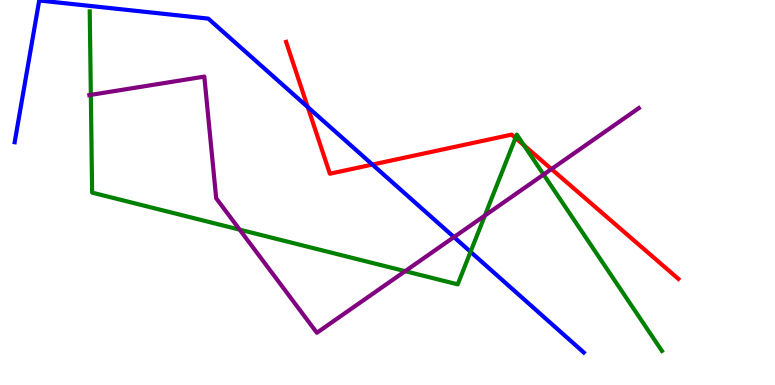[{'lines': ['blue', 'red'], 'intersections': [{'x': 3.97, 'y': 7.22}, {'x': 4.81, 'y': 5.73}]}, {'lines': ['green', 'red'], 'intersections': [{'x': 6.65, 'y': 6.42}, {'x': 6.76, 'y': 6.23}]}, {'lines': ['purple', 'red'], 'intersections': [{'x': 7.12, 'y': 5.61}]}, {'lines': ['blue', 'green'], 'intersections': [{'x': 6.07, 'y': 3.46}]}, {'lines': ['blue', 'purple'], 'intersections': [{'x': 5.86, 'y': 3.84}]}, {'lines': ['green', 'purple'], 'intersections': [{'x': 1.17, 'y': 7.54}, {'x': 3.09, 'y': 4.04}, {'x': 5.23, 'y': 2.96}, {'x': 6.26, 'y': 4.4}, {'x': 7.01, 'y': 5.47}]}]